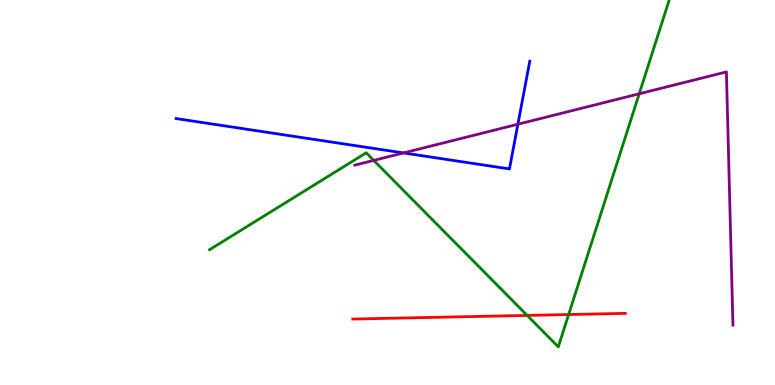[{'lines': ['blue', 'red'], 'intersections': []}, {'lines': ['green', 'red'], 'intersections': [{'x': 6.8, 'y': 1.81}, {'x': 7.34, 'y': 1.83}]}, {'lines': ['purple', 'red'], 'intersections': []}, {'lines': ['blue', 'green'], 'intersections': []}, {'lines': ['blue', 'purple'], 'intersections': [{'x': 5.21, 'y': 6.03}, {'x': 6.68, 'y': 6.77}]}, {'lines': ['green', 'purple'], 'intersections': [{'x': 4.82, 'y': 5.83}, {'x': 8.25, 'y': 7.56}]}]